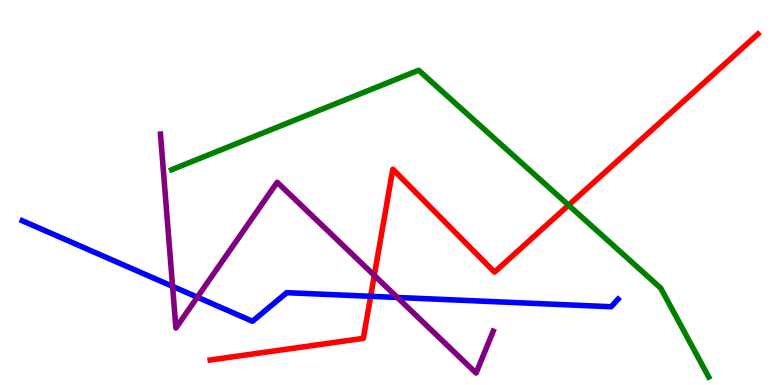[{'lines': ['blue', 'red'], 'intersections': [{'x': 4.78, 'y': 2.3}]}, {'lines': ['green', 'red'], 'intersections': [{'x': 7.34, 'y': 4.67}]}, {'lines': ['purple', 'red'], 'intersections': [{'x': 4.83, 'y': 2.85}]}, {'lines': ['blue', 'green'], 'intersections': []}, {'lines': ['blue', 'purple'], 'intersections': [{'x': 2.23, 'y': 2.56}, {'x': 2.55, 'y': 2.28}, {'x': 5.13, 'y': 2.27}]}, {'lines': ['green', 'purple'], 'intersections': []}]